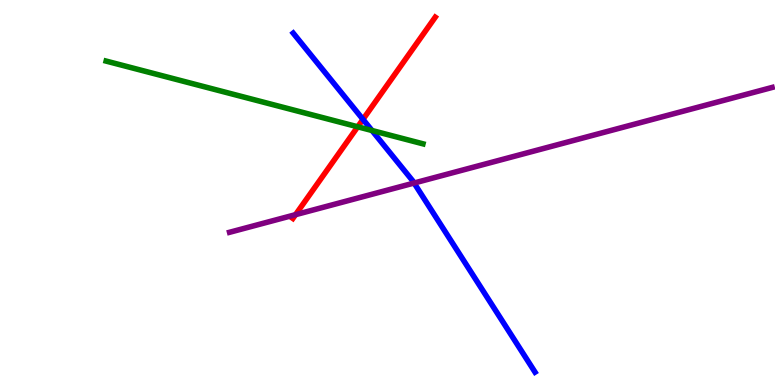[{'lines': ['blue', 'red'], 'intersections': [{'x': 4.68, 'y': 6.9}]}, {'lines': ['green', 'red'], 'intersections': [{'x': 4.62, 'y': 6.71}]}, {'lines': ['purple', 'red'], 'intersections': [{'x': 3.81, 'y': 4.42}]}, {'lines': ['blue', 'green'], 'intersections': [{'x': 4.8, 'y': 6.61}]}, {'lines': ['blue', 'purple'], 'intersections': [{'x': 5.34, 'y': 5.25}]}, {'lines': ['green', 'purple'], 'intersections': []}]